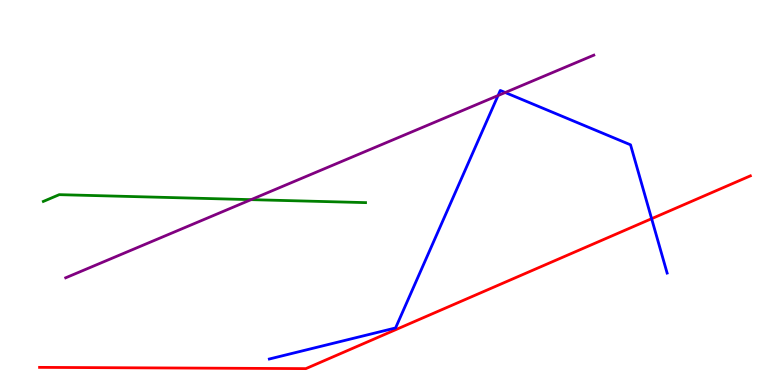[{'lines': ['blue', 'red'], 'intersections': [{'x': 8.41, 'y': 4.32}]}, {'lines': ['green', 'red'], 'intersections': []}, {'lines': ['purple', 'red'], 'intersections': []}, {'lines': ['blue', 'green'], 'intersections': []}, {'lines': ['blue', 'purple'], 'intersections': [{'x': 6.43, 'y': 7.52}, {'x': 6.52, 'y': 7.6}]}, {'lines': ['green', 'purple'], 'intersections': [{'x': 3.24, 'y': 4.81}]}]